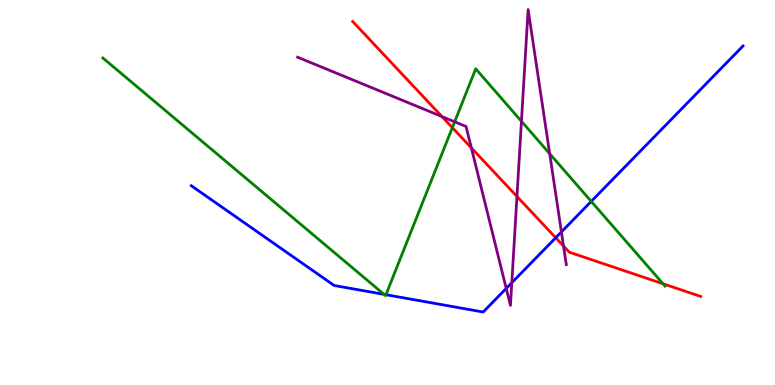[{'lines': ['blue', 'red'], 'intersections': [{'x': 7.17, 'y': 3.82}]}, {'lines': ['green', 'red'], 'intersections': [{'x': 5.84, 'y': 6.68}, {'x': 8.56, 'y': 2.63}]}, {'lines': ['purple', 'red'], 'intersections': [{'x': 5.7, 'y': 6.97}, {'x': 6.08, 'y': 6.16}, {'x': 6.67, 'y': 4.9}, {'x': 7.27, 'y': 3.61}]}, {'lines': ['blue', 'green'], 'intersections': [{'x': 4.96, 'y': 2.35}, {'x': 4.98, 'y': 2.35}, {'x': 7.63, 'y': 4.77}]}, {'lines': ['blue', 'purple'], 'intersections': [{'x': 6.53, 'y': 2.51}, {'x': 6.6, 'y': 2.66}, {'x': 7.24, 'y': 3.98}]}, {'lines': ['green', 'purple'], 'intersections': [{'x': 5.87, 'y': 6.84}, {'x': 6.73, 'y': 6.85}, {'x': 7.09, 'y': 6.01}]}]